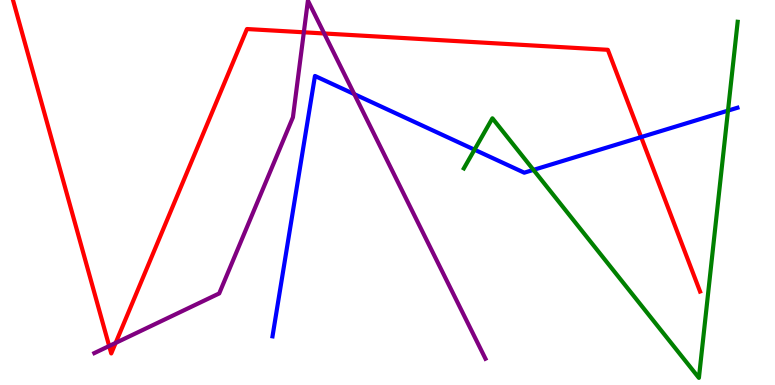[{'lines': ['blue', 'red'], 'intersections': [{'x': 8.27, 'y': 6.44}]}, {'lines': ['green', 'red'], 'intersections': []}, {'lines': ['purple', 'red'], 'intersections': [{'x': 1.41, 'y': 1.01}, {'x': 1.49, 'y': 1.09}, {'x': 3.92, 'y': 9.16}, {'x': 4.18, 'y': 9.13}]}, {'lines': ['blue', 'green'], 'intersections': [{'x': 6.12, 'y': 6.11}, {'x': 6.88, 'y': 5.59}, {'x': 9.39, 'y': 7.13}]}, {'lines': ['blue', 'purple'], 'intersections': [{'x': 4.57, 'y': 7.56}]}, {'lines': ['green', 'purple'], 'intersections': []}]